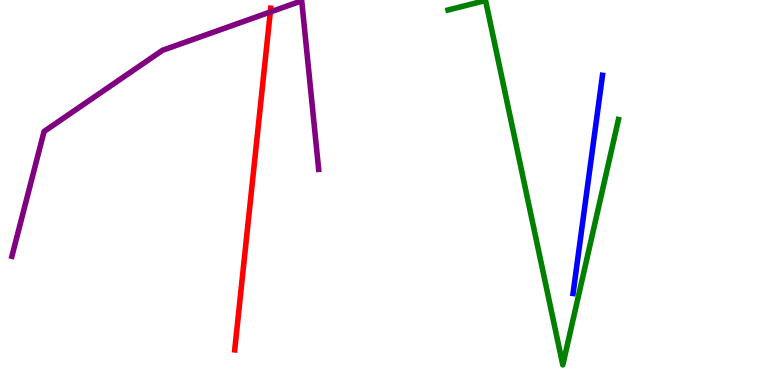[{'lines': ['blue', 'red'], 'intersections': []}, {'lines': ['green', 'red'], 'intersections': []}, {'lines': ['purple', 'red'], 'intersections': [{'x': 3.49, 'y': 9.69}]}, {'lines': ['blue', 'green'], 'intersections': []}, {'lines': ['blue', 'purple'], 'intersections': []}, {'lines': ['green', 'purple'], 'intersections': []}]